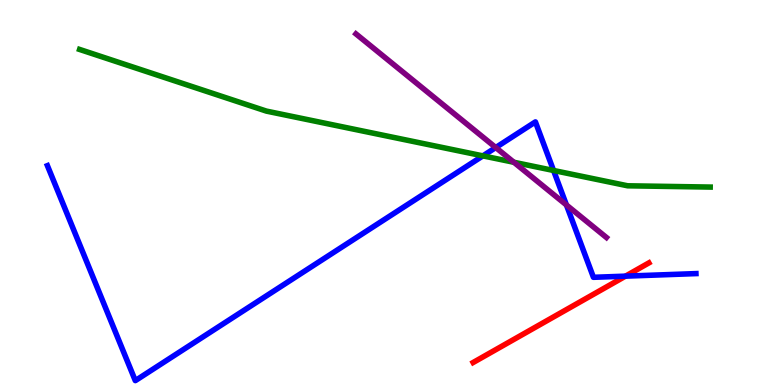[{'lines': ['blue', 'red'], 'intersections': [{'x': 8.07, 'y': 2.83}]}, {'lines': ['green', 'red'], 'intersections': []}, {'lines': ['purple', 'red'], 'intersections': []}, {'lines': ['blue', 'green'], 'intersections': [{'x': 6.23, 'y': 5.95}, {'x': 7.14, 'y': 5.57}]}, {'lines': ['blue', 'purple'], 'intersections': [{'x': 6.4, 'y': 6.17}, {'x': 7.31, 'y': 4.68}]}, {'lines': ['green', 'purple'], 'intersections': [{'x': 6.63, 'y': 5.78}]}]